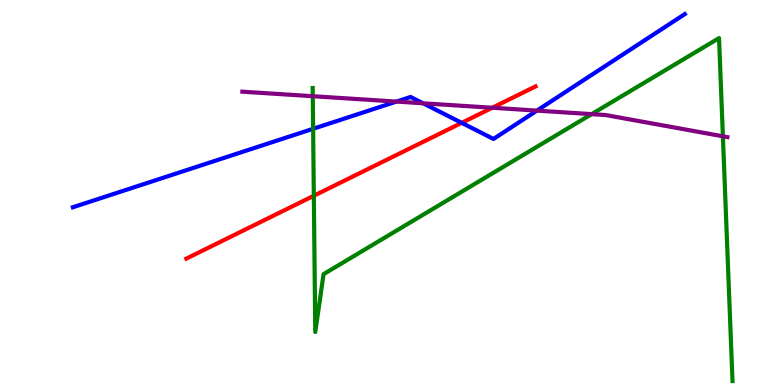[{'lines': ['blue', 'red'], 'intersections': [{'x': 5.96, 'y': 6.81}]}, {'lines': ['green', 'red'], 'intersections': [{'x': 4.05, 'y': 4.92}]}, {'lines': ['purple', 'red'], 'intersections': [{'x': 6.35, 'y': 7.2}]}, {'lines': ['blue', 'green'], 'intersections': [{'x': 4.04, 'y': 6.65}]}, {'lines': ['blue', 'purple'], 'intersections': [{'x': 5.11, 'y': 7.36}, {'x': 5.46, 'y': 7.32}, {'x': 6.93, 'y': 7.13}]}, {'lines': ['green', 'purple'], 'intersections': [{'x': 4.04, 'y': 7.5}, {'x': 7.63, 'y': 7.04}, {'x': 9.33, 'y': 6.46}]}]